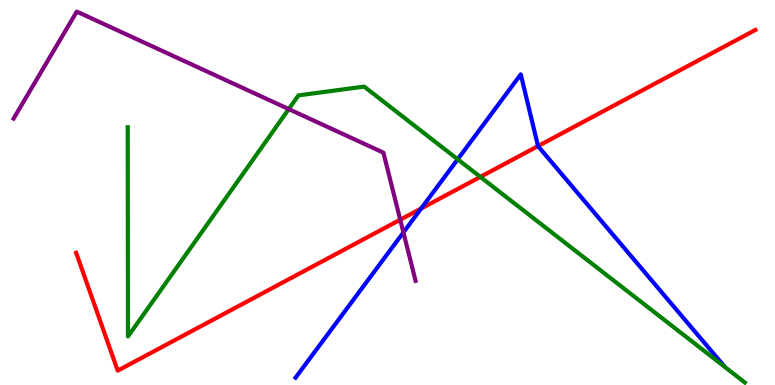[{'lines': ['blue', 'red'], 'intersections': [{'x': 5.43, 'y': 4.58}, {'x': 6.94, 'y': 6.21}]}, {'lines': ['green', 'red'], 'intersections': [{'x': 6.2, 'y': 5.41}]}, {'lines': ['purple', 'red'], 'intersections': [{'x': 5.16, 'y': 4.29}]}, {'lines': ['blue', 'green'], 'intersections': [{'x': 5.91, 'y': 5.86}]}, {'lines': ['blue', 'purple'], 'intersections': [{'x': 5.21, 'y': 3.96}]}, {'lines': ['green', 'purple'], 'intersections': [{'x': 3.73, 'y': 7.17}]}]